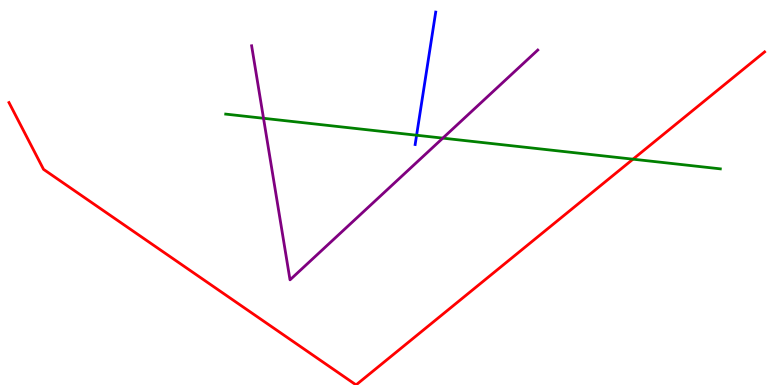[{'lines': ['blue', 'red'], 'intersections': []}, {'lines': ['green', 'red'], 'intersections': [{'x': 8.17, 'y': 5.87}]}, {'lines': ['purple', 'red'], 'intersections': []}, {'lines': ['blue', 'green'], 'intersections': [{'x': 5.38, 'y': 6.49}]}, {'lines': ['blue', 'purple'], 'intersections': []}, {'lines': ['green', 'purple'], 'intersections': [{'x': 3.4, 'y': 6.93}, {'x': 5.71, 'y': 6.41}]}]